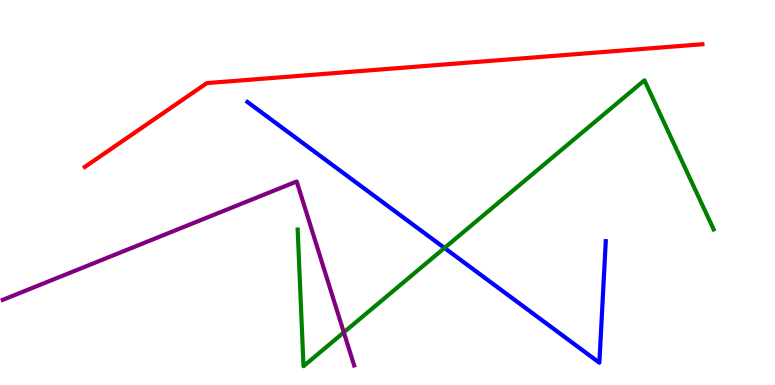[{'lines': ['blue', 'red'], 'intersections': []}, {'lines': ['green', 'red'], 'intersections': []}, {'lines': ['purple', 'red'], 'intersections': []}, {'lines': ['blue', 'green'], 'intersections': [{'x': 5.74, 'y': 3.56}]}, {'lines': ['blue', 'purple'], 'intersections': []}, {'lines': ['green', 'purple'], 'intersections': [{'x': 4.44, 'y': 1.37}]}]